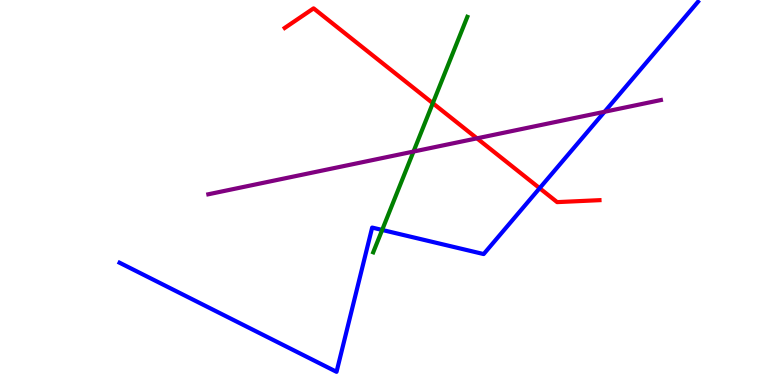[{'lines': ['blue', 'red'], 'intersections': [{'x': 6.96, 'y': 5.11}]}, {'lines': ['green', 'red'], 'intersections': [{'x': 5.58, 'y': 7.32}]}, {'lines': ['purple', 'red'], 'intersections': [{'x': 6.15, 'y': 6.41}]}, {'lines': ['blue', 'green'], 'intersections': [{'x': 4.93, 'y': 4.03}]}, {'lines': ['blue', 'purple'], 'intersections': [{'x': 7.8, 'y': 7.1}]}, {'lines': ['green', 'purple'], 'intersections': [{'x': 5.34, 'y': 6.06}]}]